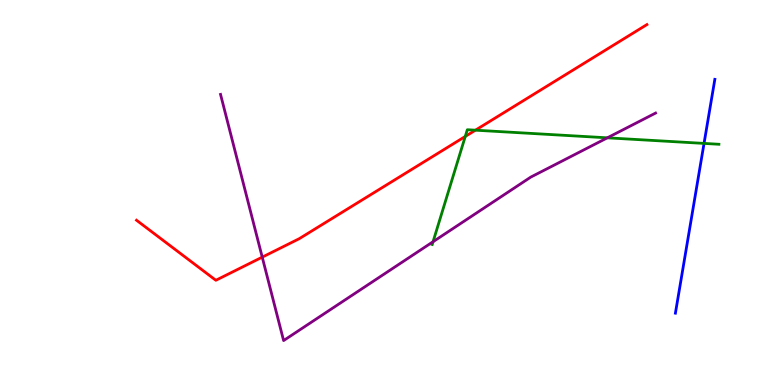[{'lines': ['blue', 'red'], 'intersections': []}, {'lines': ['green', 'red'], 'intersections': [{'x': 6.0, 'y': 6.46}, {'x': 6.13, 'y': 6.62}]}, {'lines': ['purple', 'red'], 'intersections': [{'x': 3.38, 'y': 3.32}]}, {'lines': ['blue', 'green'], 'intersections': [{'x': 9.08, 'y': 6.27}]}, {'lines': ['blue', 'purple'], 'intersections': []}, {'lines': ['green', 'purple'], 'intersections': [{'x': 5.59, 'y': 3.72}, {'x': 7.84, 'y': 6.42}]}]